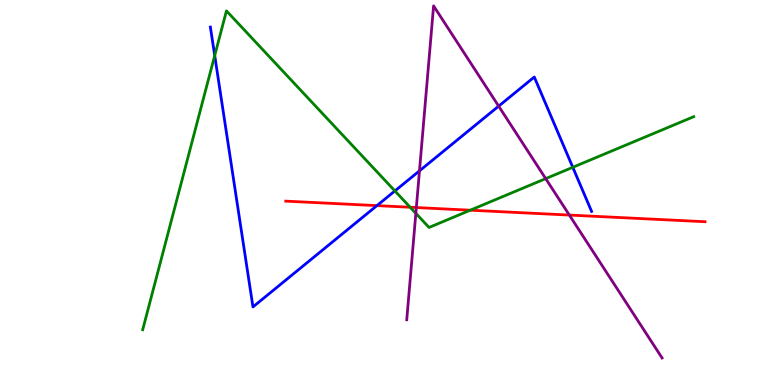[{'lines': ['blue', 'red'], 'intersections': [{'x': 4.86, 'y': 4.66}]}, {'lines': ['green', 'red'], 'intersections': [{'x': 5.29, 'y': 4.62}, {'x': 6.07, 'y': 4.54}]}, {'lines': ['purple', 'red'], 'intersections': [{'x': 5.37, 'y': 4.61}, {'x': 7.35, 'y': 4.41}]}, {'lines': ['blue', 'green'], 'intersections': [{'x': 2.77, 'y': 8.56}, {'x': 5.1, 'y': 5.04}, {'x': 7.39, 'y': 5.65}]}, {'lines': ['blue', 'purple'], 'intersections': [{'x': 5.41, 'y': 5.56}, {'x': 6.43, 'y': 7.24}]}, {'lines': ['green', 'purple'], 'intersections': [{'x': 5.37, 'y': 4.46}, {'x': 7.04, 'y': 5.36}]}]